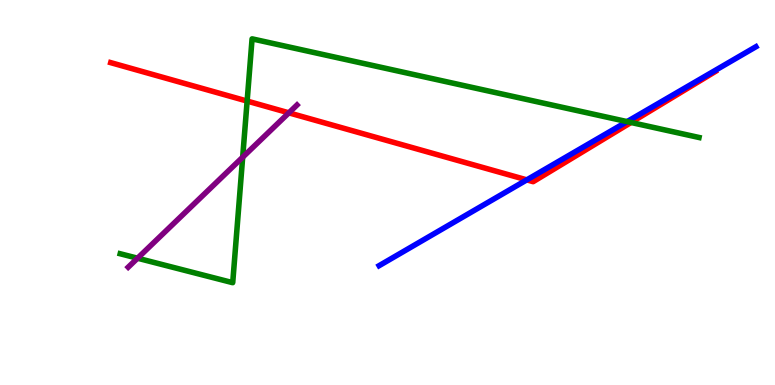[{'lines': ['blue', 'red'], 'intersections': [{'x': 6.8, 'y': 5.33}]}, {'lines': ['green', 'red'], 'intersections': [{'x': 3.19, 'y': 7.37}, {'x': 8.14, 'y': 6.82}]}, {'lines': ['purple', 'red'], 'intersections': [{'x': 3.73, 'y': 7.07}]}, {'lines': ['blue', 'green'], 'intersections': [{'x': 8.09, 'y': 6.84}]}, {'lines': ['blue', 'purple'], 'intersections': []}, {'lines': ['green', 'purple'], 'intersections': [{'x': 1.77, 'y': 3.29}, {'x': 3.13, 'y': 5.92}]}]